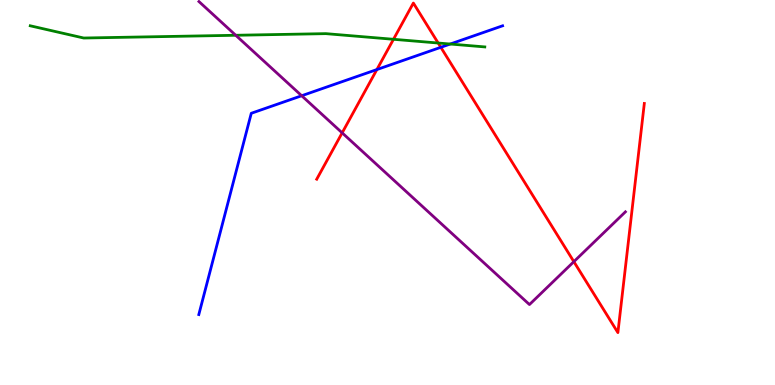[{'lines': ['blue', 'red'], 'intersections': [{'x': 4.86, 'y': 8.19}, {'x': 5.69, 'y': 8.77}]}, {'lines': ['green', 'red'], 'intersections': [{'x': 5.08, 'y': 8.98}, {'x': 5.65, 'y': 8.88}]}, {'lines': ['purple', 'red'], 'intersections': [{'x': 4.41, 'y': 6.55}, {'x': 7.4, 'y': 3.2}]}, {'lines': ['blue', 'green'], 'intersections': [{'x': 5.81, 'y': 8.86}]}, {'lines': ['blue', 'purple'], 'intersections': [{'x': 3.89, 'y': 7.51}]}, {'lines': ['green', 'purple'], 'intersections': [{'x': 3.04, 'y': 9.08}]}]